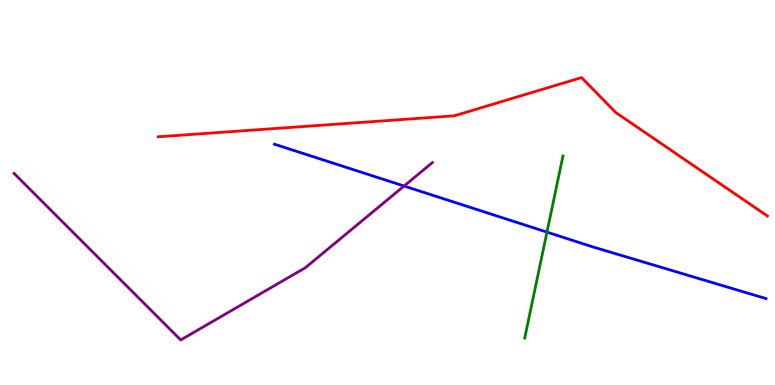[{'lines': ['blue', 'red'], 'intersections': []}, {'lines': ['green', 'red'], 'intersections': []}, {'lines': ['purple', 'red'], 'intersections': []}, {'lines': ['blue', 'green'], 'intersections': [{'x': 7.06, 'y': 3.97}]}, {'lines': ['blue', 'purple'], 'intersections': [{'x': 5.21, 'y': 5.17}]}, {'lines': ['green', 'purple'], 'intersections': []}]